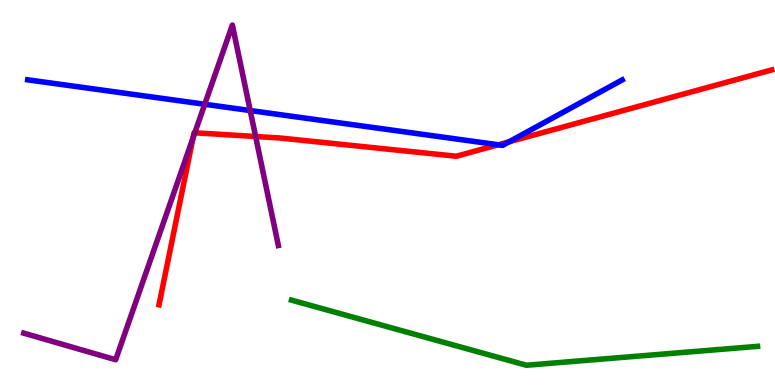[{'lines': ['blue', 'red'], 'intersections': [{'x': 6.43, 'y': 6.24}, {'x': 6.57, 'y': 6.32}]}, {'lines': ['green', 'red'], 'intersections': []}, {'lines': ['purple', 'red'], 'intersections': [{'x': 2.49, 'y': 6.42}, {'x': 2.51, 'y': 6.55}, {'x': 3.3, 'y': 6.45}]}, {'lines': ['blue', 'green'], 'intersections': []}, {'lines': ['blue', 'purple'], 'intersections': [{'x': 2.64, 'y': 7.29}, {'x': 3.23, 'y': 7.13}]}, {'lines': ['green', 'purple'], 'intersections': []}]